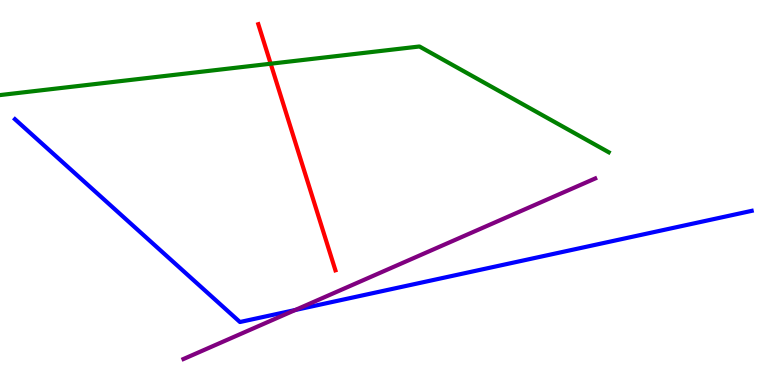[{'lines': ['blue', 'red'], 'intersections': []}, {'lines': ['green', 'red'], 'intersections': [{'x': 3.49, 'y': 8.35}]}, {'lines': ['purple', 'red'], 'intersections': []}, {'lines': ['blue', 'green'], 'intersections': []}, {'lines': ['blue', 'purple'], 'intersections': [{'x': 3.81, 'y': 1.95}]}, {'lines': ['green', 'purple'], 'intersections': []}]